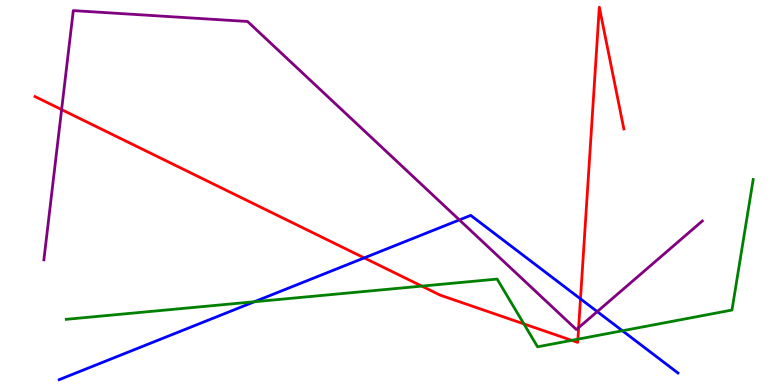[{'lines': ['blue', 'red'], 'intersections': [{'x': 4.7, 'y': 3.3}, {'x': 7.49, 'y': 2.24}]}, {'lines': ['green', 'red'], 'intersections': [{'x': 5.44, 'y': 2.57}, {'x': 6.76, 'y': 1.59}, {'x': 7.38, 'y': 1.16}, {'x': 7.46, 'y': 1.19}]}, {'lines': ['purple', 'red'], 'intersections': [{'x': 0.795, 'y': 7.15}, {'x': 7.47, 'y': 1.49}]}, {'lines': ['blue', 'green'], 'intersections': [{'x': 3.28, 'y': 2.16}, {'x': 8.03, 'y': 1.41}]}, {'lines': ['blue', 'purple'], 'intersections': [{'x': 5.93, 'y': 4.29}, {'x': 7.71, 'y': 1.91}]}, {'lines': ['green', 'purple'], 'intersections': []}]